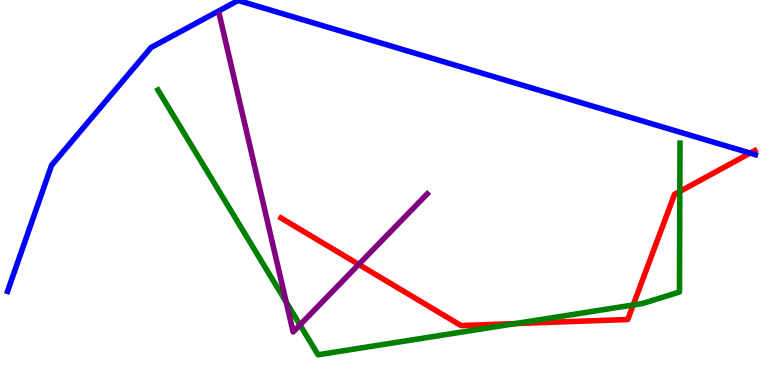[{'lines': ['blue', 'red'], 'intersections': [{'x': 9.68, 'y': 6.02}]}, {'lines': ['green', 'red'], 'intersections': [{'x': 6.65, 'y': 1.6}, {'x': 8.17, 'y': 2.08}, {'x': 8.77, 'y': 5.03}]}, {'lines': ['purple', 'red'], 'intersections': [{'x': 4.63, 'y': 3.13}]}, {'lines': ['blue', 'green'], 'intersections': []}, {'lines': ['blue', 'purple'], 'intersections': []}, {'lines': ['green', 'purple'], 'intersections': [{'x': 3.69, 'y': 2.15}, {'x': 3.87, 'y': 1.56}]}]